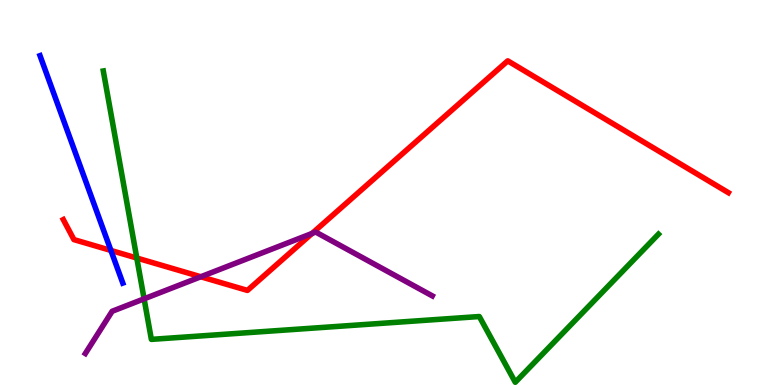[{'lines': ['blue', 'red'], 'intersections': [{'x': 1.43, 'y': 3.49}]}, {'lines': ['green', 'red'], 'intersections': [{'x': 1.77, 'y': 3.3}]}, {'lines': ['purple', 'red'], 'intersections': [{'x': 2.59, 'y': 2.81}, {'x': 4.03, 'y': 3.94}]}, {'lines': ['blue', 'green'], 'intersections': []}, {'lines': ['blue', 'purple'], 'intersections': []}, {'lines': ['green', 'purple'], 'intersections': [{'x': 1.86, 'y': 2.24}]}]